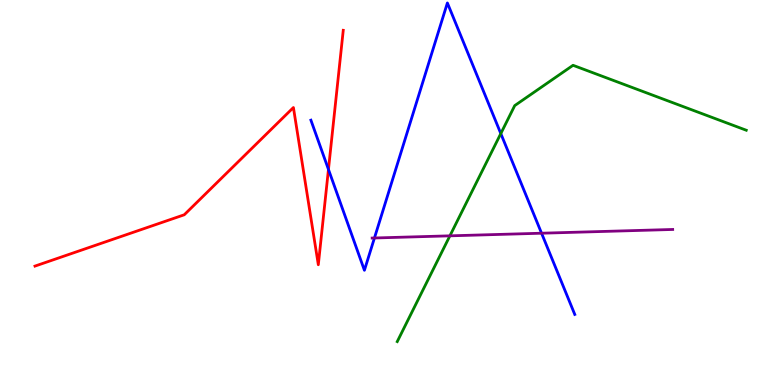[{'lines': ['blue', 'red'], 'intersections': [{'x': 4.24, 'y': 5.6}]}, {'lines': ['green', 'red'], 'intersections': []}, {'lines': ['purple', 'red'], 'intersections': []}, {'lines': ['blue', 'green'], 'intersections': [{'x': 6.46, 'y': 6.53}]}, {'lines': ['blue', 'purple'], 'intersections': [{'x': 4.83, 'y': 3.82}, {'x': 6.99, 'y': 3.94}]}, {'lines': ['green', 'purple'], 'intersections': [{'x': 5.81, 'y': 3.87}]}]